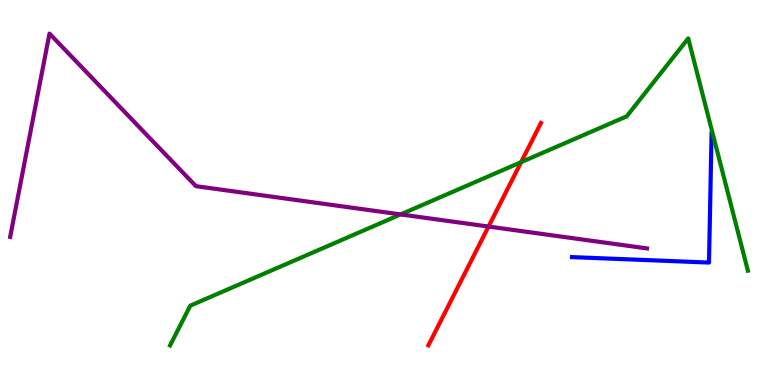[{'lines': ['blue', 'red'], 'intersections': []}, {'lines': ['green', 'red'], 'intersections': [{'x': 6.72, 'y': 5.79}]}, {'lines': ['purple', 'red'], 'intersections': [{'x': 6.3, 'y': 4.12}]}, {'lines': ['blue', 'green'], 'intersections': []}, {'lines': ['blue', 'purple'], 'intersections': []}, {'lines': ['green', 'purple'], 'intersections': [{'x': 5.17, 'y': 4.43}]}]